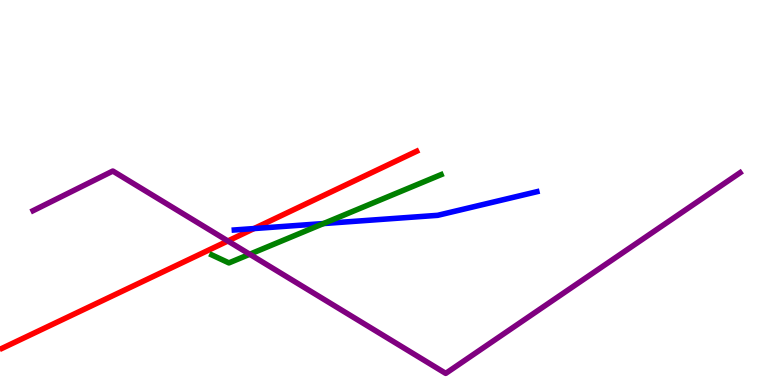[{'lines': ['blue', 'red'], 'intersections': [{'x': 3.28, 'y': 4.06}]}, {'lines': ['green', 'red'], 'intersections': []}, {'lines': ['purple', 'red'], 'intersections': [{'x': 2.94, 'y': 3.74}]}, {'lines': ['blue', 'green'], 'intersections': [{'x': 4.17, 'y': 4.19}]}, {'lines': ['blue', 'purple'], 'intersections': []}, {'lines': ['green', 'purple'], 'intersections': [{'x': 3.22, 'y': 3.4}]}]